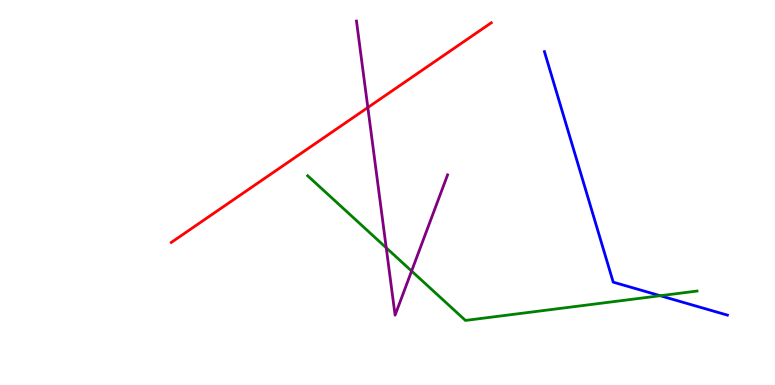[{'lines': ['blue', 'red'], 'intersections': []}, {'lines': ['green', 'red'], 'intersections': []}, {'lines': ['purple', 'red'], 'intersections': [{'x': 4.75, 'y': 7.21}]}, {'lines': ['blue', 'green'], 'intersections': [{'x': 8.52, 'y': 2.32}]}, {'lines': ['blue', 'purple'], 'intersections': []}, {'lines': ['green', 'purple'], 'intersections': [{'x': 4.98, 'y': 3.56}, {'x': 5.31, 'y': 2.96}]}]